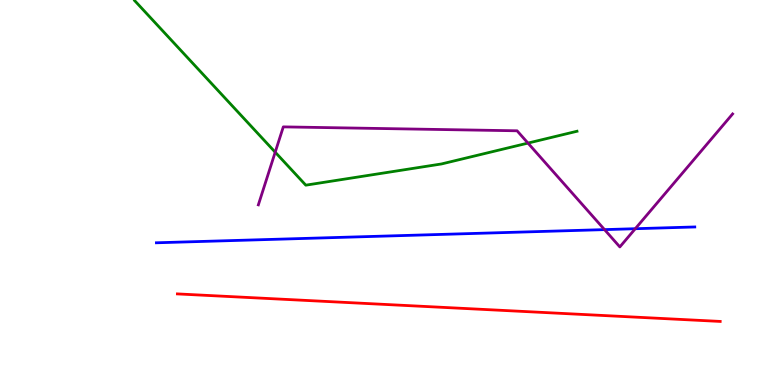[{'lines': ['blue', 'red'], 'intersections': []}, {'lines': ['green', 'red'], 'intersections': []}, {'lines': ['purple', 'red'], 'intersections': []}, {'lines': ['blue', 'green'], 'intersections': []}, {'lines': ['blue', 'purple'], 'intersections': [{'x': 7.8, 'y': 4.04}, {'x': 8.2, 'y': 4.06}]}, {'lines': ['green', 'purple'], 'intersections': [{'x': 3.55, 'y': 6.05}, {'x': 6.81, 'y': 6.28}]}]